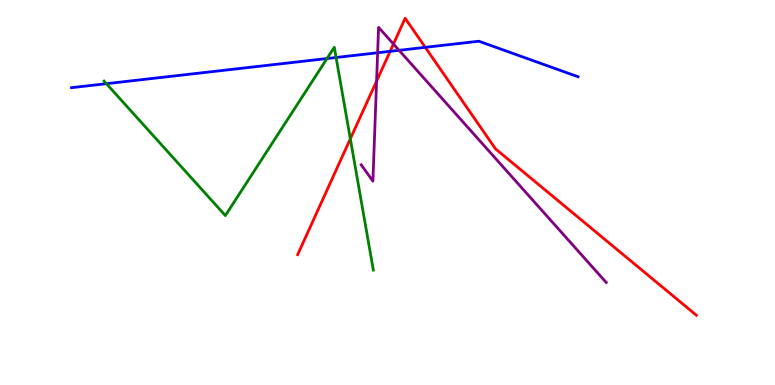[{'lines': ['blue', 'red'], 'intersections': [{'x': 5.03, 'y': 8.67}, {'x': 5.49, 'y': 8.77}]}, {'lines': ['green', 'red'], 'intersections': [{'x': 4.52, 'y': 6.39}]}, {'lines': ['purple', 'red'], 'intersections': [{'x': 4.86, 'y': 7.89}, {'x': 5.08, 'y': 8.86}]}, {'lines': ['blue', 'green'], 'intersections': [{'x': 1.37, 'y': 7.83}, {'x': 4.22, 'y': 8.48}, {'x': 4.34, 'y': 8.51}]}, {'lines': ['blue', 'purple'], 'intersections': [{'x': 4.87, 'y': 8.63}, {'x': 5.15, 'y': 8.69}]}, {'lines': ['green', 'purple'], 'intersections': []}]